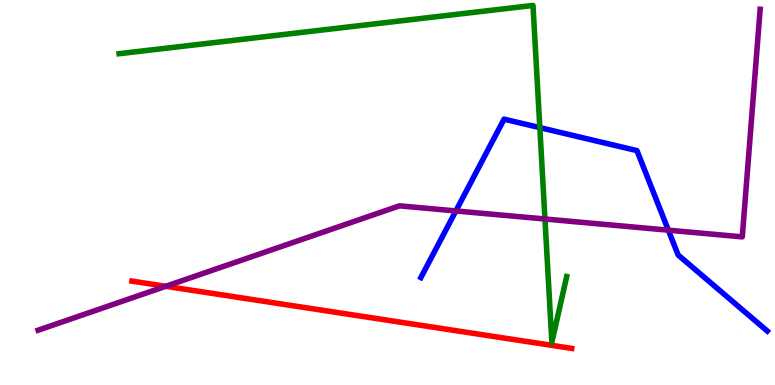[{'lines': ['blue', 'red'], 'intersections': []}, {'lines': ['green', 'red'], 'intersections': []}, {'lines': ['purple', 'red'], 'intersections': [{'x': 2.14, 'y': 2.56}]}, {'lines': ['blue', 'green'], 'intersections': [{'x': 6.97, 'y': 6.69}]}, {'lines': ['blue', 'purple'], 'intersections': [{'x': 5.88, 'y': 4.52}, {'x': 8.62, 'y': 4.02}]}, {'lines': ['green', 'purple'], 'intersections': [{'x': 7.03, 'y': 4.31}]}]